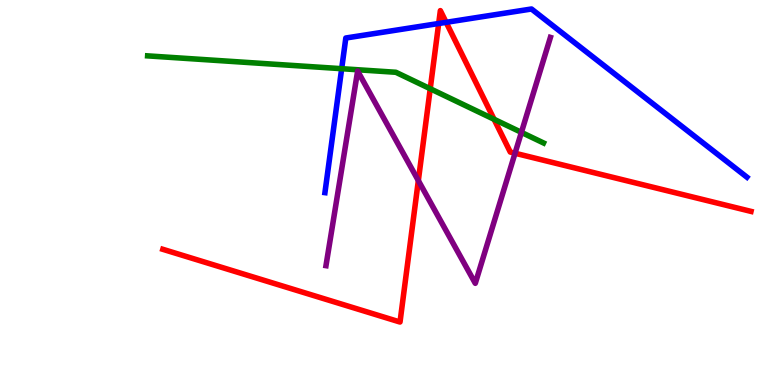[{'lines': ['blue', 'red'], 'intersections': [{'x': 5.66, 'y': 9.39}, {'x': 5.76, 'y': 9.42}]}, {'lines': ['green', 'red'], 'intersections': [{'x': 5.55, 'y': 7.7}, {'x': 6.38, 'y': 6.9}]}, {'lines': ['purple', 'red'], 'intersections': [{'x': 5.4, 'y': 5.31}, {'x': 6.65, 'y': 6.02}]}, {'lines': ['blue', 'green'], 'intersections': [{'x': 4.41, 'y': 8.22}]}, {'lines': ['blue', 'purple'], 'intersections': []}, {'lines': ['green', 'purple'], 'intersections': [{'x': 6.73, 'y': 6.56}]}]